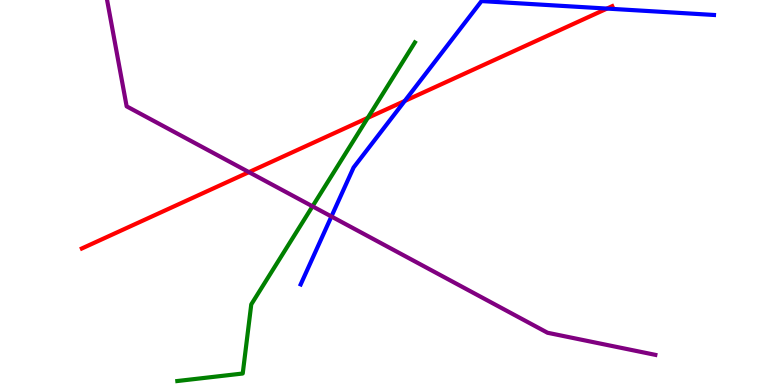[{'lines': ['blue', 'red'], 'intersections': [{'x': 5.22, 'y': 7.38}, {'x': 7.83, 'y': 9.78}]}, {'lines': ['green', 'red'], 'intersections': [{'x': 4.75, 'y': 6.94}]}, {'lines': ['purple', 'red'], 'intersections': [{'x': 3.21, 'y': 5.53}]}, {'lines': ['blue', 'green'], 'intersections': []}, {'lines': ['blue', 'purple'], 'intersections': [{'x': 4.28, 'y': 4.38}]}, {'lines': ['green', 'purple'], 'intersections': [{'x': 4.03, 'y': 4.64}]}]